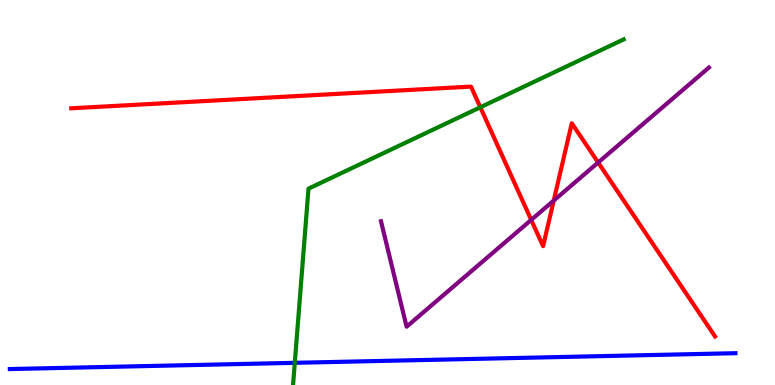[{'lines': ['blue', 'red'], 'intersections': []}, {'lines': ['green', 'red'], 'intersections': [{'x': 6.2, 'y': 7.21}]}, {'lines': ['purple', 'red'], 'intersections': [{'x': 6.85, 'y': 4.29}, {'x': 7.14, 'y': 4.79}, {'x': 7.72, 'y': 5.78}]}, {'lines': ['blue', 'green'], 'intersections': [{'x': 3.8, 'y': 0.576}]}, {'lines': ['blue', 'purple'], 'intersections': []}, {'lines': ['green', 'purple'], 'intersections': []}]